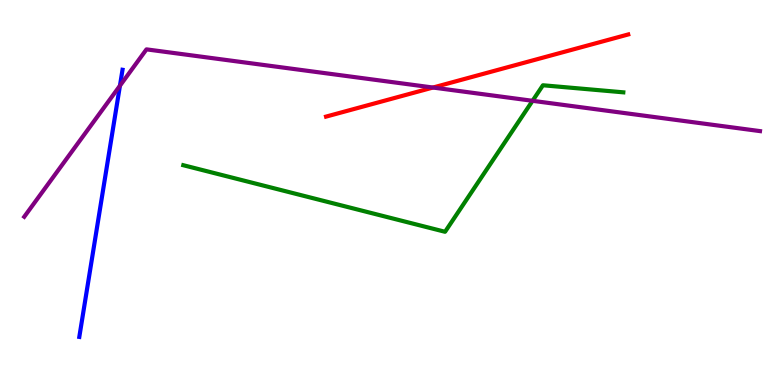[{'lines': ['blue', 'red'], 'intersections': []}, {'lines': ['green', 'red'], 'intersections': []}, {'lines': ['purple', 'red'], 'intersections': [{'x': 5.59, 'y': 7.73}]}, {'lines': ['blue', 'green'], 'intersections': []}, {'lines': ['blue', 'purple'], 'intersections': [{'x': 1.55, 'y': 7.77}]}, {'lines': ['green', 'purple'], 'intersections': [{'x': 6.87, 'y': 7.38}]}]